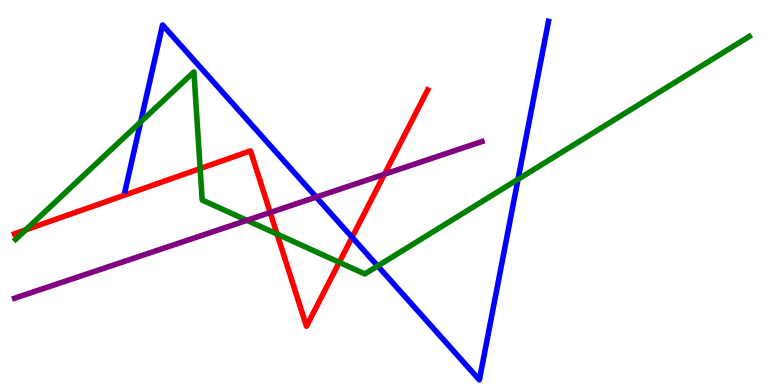[{'lines': ['blue', 'red'], 'intersections': [{'x': 4.54, 'y': 3.84}]}, {'lines': ['green', 'red'], 'intersections': [{'x': 0.332, 'y': 4.03}, {'x': 2.58, 'y': 5.62}, {'x': 3.57, 'y': 3.92}, {'x': 4.38, 'y': 3.19}]}, {'lines': ['purple', 'red'], 'intersections': [{'x': 3.49, 'y': 4.48}, {'x': 4.96, 'y': 5.47}]}, {'lines': ['blue', 'green'], 'intersections': [{'x': 1.81, 'y': 6.83}, {'x': 4.87, 'y': 3.09}, {'x': 6.68, 'y': 5.34}]}, {'lines': ['blue', 'purple'], 'intersections': [{'x': 4.08, 'y': 4.88}]}, {'lines': ['green', 'purple'], 'intersections': [{'x': 3.19, 'y': 4.28}]}]